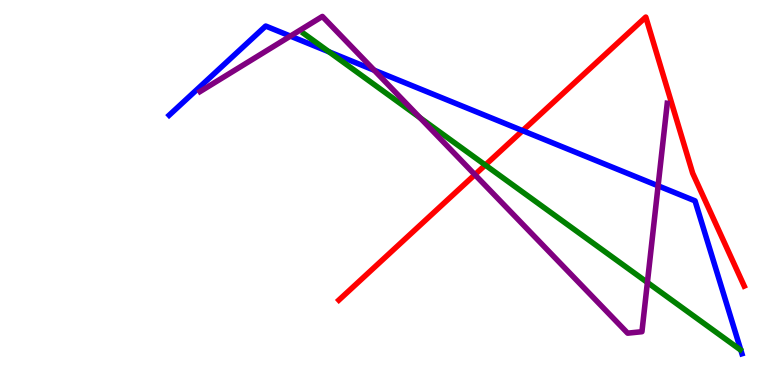[{'lines': ['blue', 'red'], 'intersections': [{'x': 6.74, 'y': 6.61}]}, {'lines': ['green', 'red'], 'intersections': [{'x': 6.26, 'y': 5.71}]}, {'lines': ['purple', 'red'], 'intersections': [{'x': 6.13, 'y': 5.46}]}, {'lines': ['blue', 'green'], 'intersections': [{'x': 4.25, 'y': 8.65}]}, {'lines': ['blue', 'purple'], 'intersections': [{'x': 3.75, 'y': 9.06}, {'x': 4.83, 'y': 8.18}, {'x': 8.49, 'y': 5.17}]}, {'lines': ['green', 'purple'], 'intersections': [{'x': 5.42, 'y': 6.94}, {'x': 8.35, 'y': 2.66}]}]